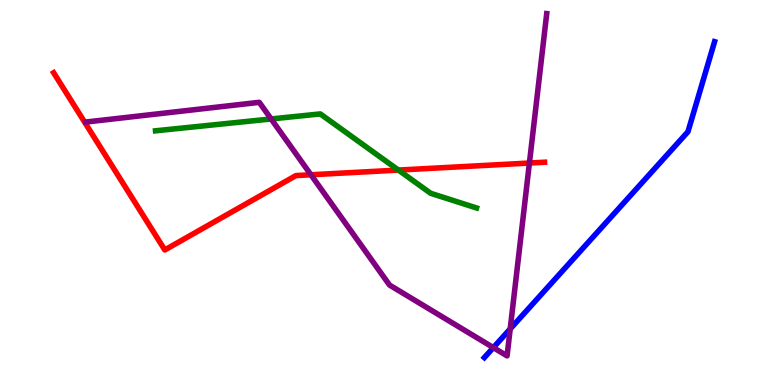[{'lines': ['blue', 'red'], 'intersections': []}, {'lines': ['green', 'red'], 'intersections': [{'x': 5.14, 'y': 5.58}]}, {'lines': ['purple', 'red'], 'intersections': [{'x': 4.01, 'y': 5.46}, {'x': 6.83, 'y': 5.77}]}, {'lines': ['blue', 'green'], 'intersections': []}, {'lines': ['blue', 'purple'], 'intersections': [{'x': 6.37, 'y': 0.971}, {'x': 6.58, 'y': 1.46}]}, {'lines': ['green', 'purple'], 'intersections': [{'x': 3.5, 'y': 6.91}]}]